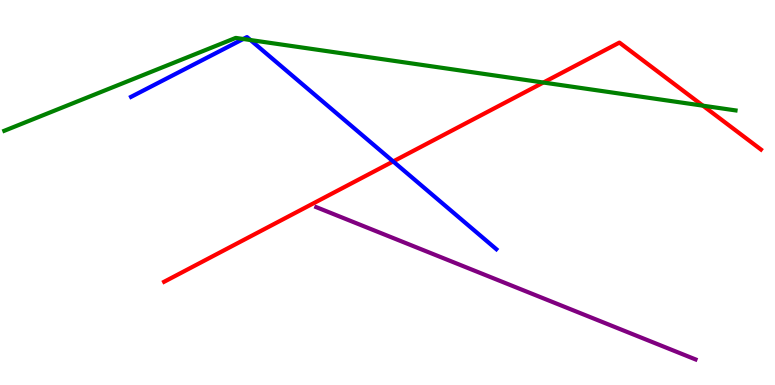[{'lines': ['blue', 'red'], 'intersections': [{'x': 5.07, 'y': 5.81}]}, {'lines': ['green', 'red'], 'intersections': [{'x': 7.01, 'y': 7.86}, {'x': 9.07, 'y': 7.26}]}, {'lines': ['purple', 'red'], 'intersections': []}, {'lines': ['blue', 'green'], 'intersections': [{'x': 3.14, 'y': 8.99}, {'x': 3.23, 'y': 8.96}]}, {'lines': ['blue', 'purple'], 'intersections': []}, {'lines': ['green', 'purple'], 'intersections': []}]